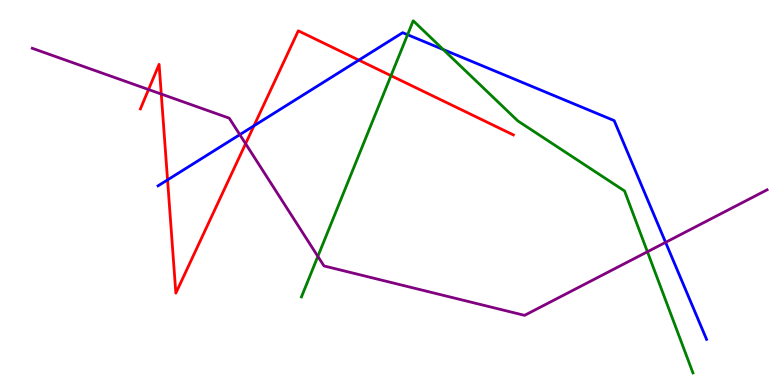[{'lines': ['blue', 'red'], 'intersections': [{'x': 2.16, 'y': 5.33}, {'x': 3.28, 'y': 6.73}, {'x': 4.63, 'y': 8.44}]}, {'lines': ['green', 'red'], 'intersections': [{'x': 5.05, 'y': 8.03}]}, {'lines': ['purple', 'red'], 'intersections': [{'x': 1.92, 'y': 7.67}, {'x': 2.08, 'y': 7.56}, {'x': 3.17, 'y': 6.27}]}, {'lines': ['blue', 'green'], 'intersections': [{'x': 5.26, 'y': 9.1}, {'x': 5.72, 'y': 8.71}]}, {'lines': ['blue', 'purple'], 'intersections': [{'x': 3.09, 'y': 6.5}, {'x': 8.59, 'y': 3.71}]}, {'lines': ['green', 'purple'], 'intersections': [{'x': 4.1, 'y': 3.34}, {'x': 8.35, 'y': 3.46}]}]